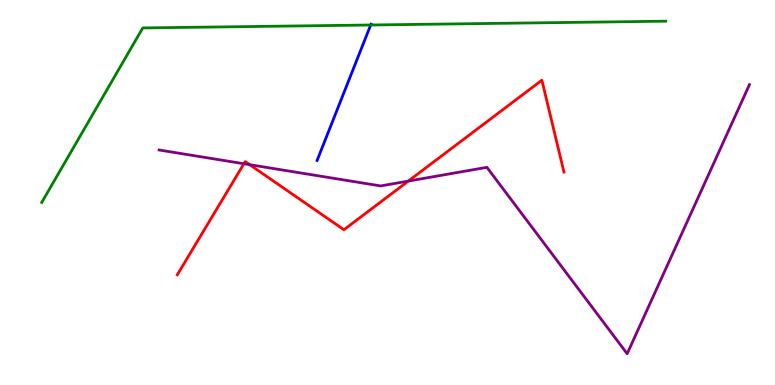[{'lines': ['blue', 'red'], 'intersections': []}, {'lines': ['green', 'red'], 'intersections': []}, {'lines': ['purple', 'red'], 'intersections': [{'x': 3.15, 'y': 5.75}, {'x': 3.22, 'y': 5.72}, {'x': 5.27, 'y': 5.3}]}, {'lines': ['blue', 'green'], 'intersections': [{'x': 4.78, 'y': 9.35}]}, {'lines': ['blue', 'purple'], 'intersections': []}, {'lines': ['green', 'purple'], 'intersections': []}]